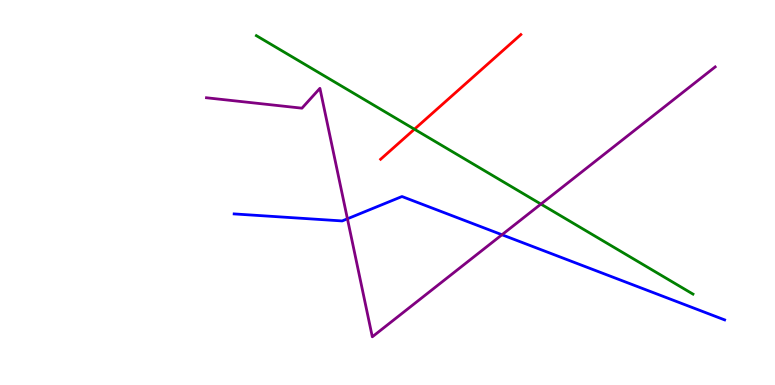[{'lines': ['blue', 'red'], 'intersections': []}, {'lines': ['green', 'red'], 'intersections': [{'x': 5.35, 'y': 6.64}]}, {'lines': ['purple', 'red'], 'intersections': []}, {'lines': ['blue', 'green'], 'intersections': []}, {'lines': ['blue', 'purple'], 'intersections': [{'x': 4.48, 'y': 4.32}, {'x': 6.48, 'y': 3.9}]}, {'lines': ['green', 'purple'], 'intersections': [{'x': 6.98, 'y': 4.7}]}]